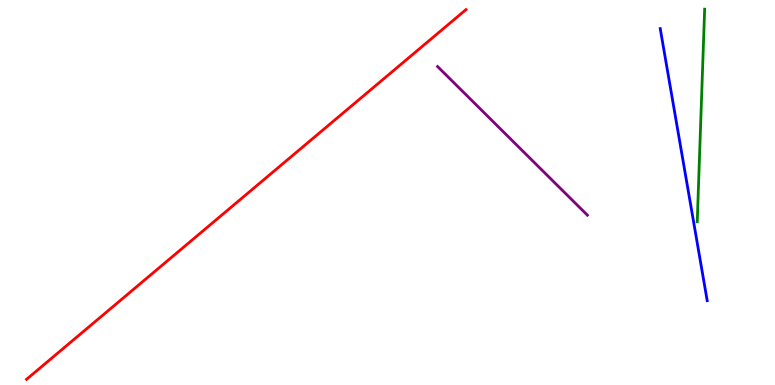[{'lines': ['blue', 'red'], 'intersections': []}, {'lines': ['green', 'red'], 'intersections': []}, {'lines': ['purple', 'red'], 'intersections': []}, {'lines': ['blue', 'green'], 'intersections': []}, {'lines': ['blue', 'purple'], 'intersections': []}, {'lines': ['green', 'purple'], 'intersections': []}]